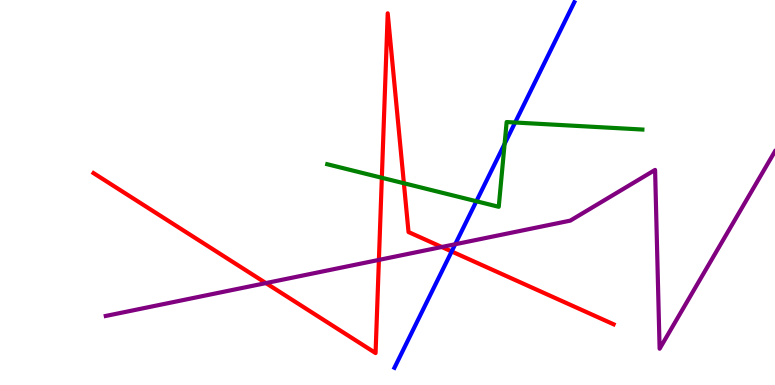[{'lines': ['blue', 'red'], 'intersections': [{'x': 5.83, 'y': 3.47}]}, {'lines': ['green', 'red'], 'intersections': [{'x': 4.93, 'y': 5.38}, {'x': 5.21, 'y': 5.24}]}, {'lines': ['purple', 'red'], 'intersections': [{'x': 3.43, 'y': 2.65}, {'x': 4.89, 'y': 3.25}, {'x': 5.7, 'y': 3.58}]}, {'lines': ['blue', 'green'], 'intersections': [{'x': 6.15, 'y': 4.77}, {'x': 6.51, 'y': 6.26}, {'x': 6.65, 'y': 6.82}]}, {'lines': ['blue', 'purple'], 'intersections': [{'x': 5.87, 'y': 3.66}]}, {'lines': ['green', 'purple'], 'intersections': []}]